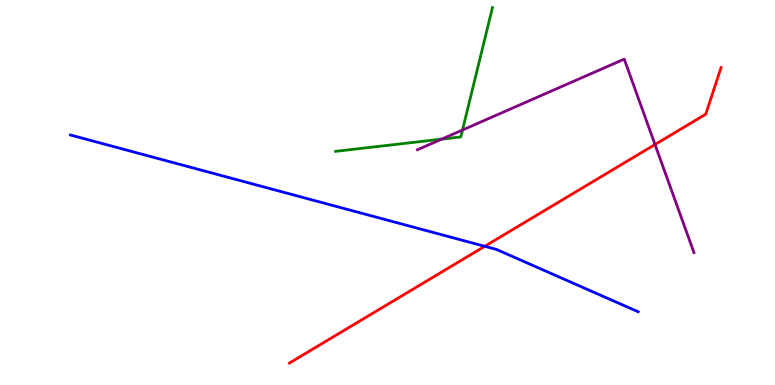[{'lines': ['blue', 'red'], 'intersections': [{'x': 6.25, 'y': 3.6}]}, {'lines': ['green', 'red'], 'intersections': []}, {'lines': ['purple', 'red'], 'intersections': [{'x': 8.45, 'y': 6.25}]}, {'lines': ['blue', 'green'], 'intersections': []}, {'lines': ['blue', 'purple'], 'intersections': []}, {'lines': ['green', 'purple'], 'intersections': [{'x': 5.7, 'y': 6.39}, {'x': 5.97, 'y': 6.62}]}]